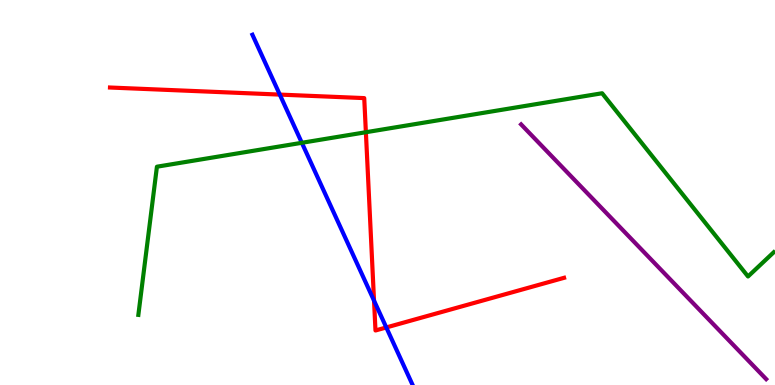[{'lines': ['blue', 'red'], 'intersections': [{'x': 3.61, 'y': 7.54}, {'x': 4.83, 'y': 2.19}, {'x': 4.98, 'y': 1.49}]}, {'lines': ['green', 'red'], 'intersections': [{'x': 4.72, 'y': 6.57}]}, {'lines': ['purple', 'red'], 'intersections': []}, {'lines': ['blue', 'green'], 'intersections': [{'x': 3.89, 'y': 6.29}]}, {'lines': ['blue', 'purple'], 'intersections': []}, {'lines': ['green', 'purple'], 'intersections': []}]